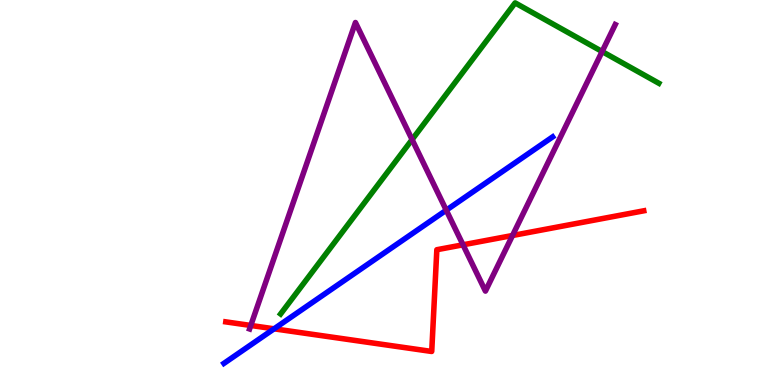[{'lines': ['blue', 'red'], 'intersections': [{'x': 3.54, 'y': 1.46}]}, {'lines': ['green', 'red'], 'intersections': []}, {'lines': ['purple', 'red'], 'intersections': [{'x': 3.24, 'y': 1.55}, {'x': 5.97, 'y': 3.64}, {'x': 6.61, 'y': 3.88}]}, {'lines': ['blue', 'green'], 'intersections': []}, {'lines': ['blue', 'purple'], 'intersections': [{'x': 5.76, 'y': 4.54}]}, {'lines': ['green', 'purple'], 'intersections': [{'x': 5.32, 'y': 6.37}, {'x': 7.77, 'y': 8.66}]}]